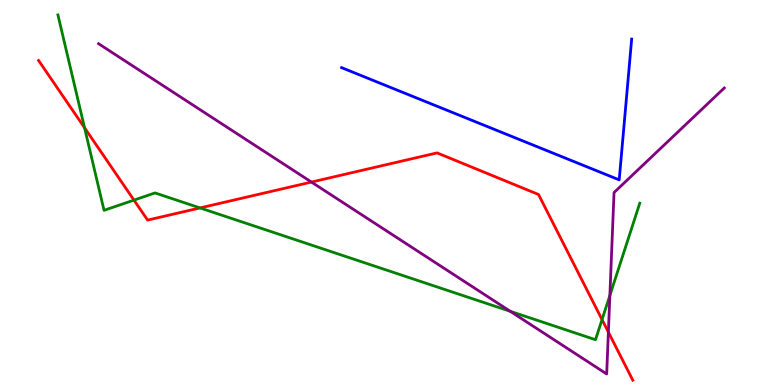[{'lines': ['blue', 'red'], 'intersections': []}, {'lines': ['green', 'red'], 'intersections': [{'x': 1.09, 'y': 6.68}, {'x': 1.73, 'y': 4.8}, {'x': 2.58, 'y': 4.6}, {'x': 7.77, 'y': 1.7}]}, {'lines': ['purple', 'red'], 'intersections': [{'x': 4.02, 'y': 5.27}, {'x': 7.85, 'y': 1.37}]}, {'lines': ['blue', 'green'], 'intersections': []}, {'lines': ['blue', 'purple'], 'intersections': []}, {'lines': ['green', 'purple'], 'intersections': [{'x': 6.58, 'y': 1.91}, {'x': 7.87, 'y': 2.33}]}]